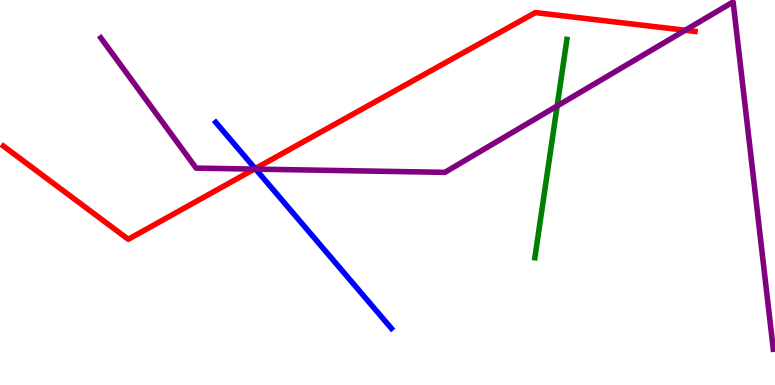[{'lines': ['blue', 'red'], 'intersections': [{'x': 3.29, 'y': 5.62}]}, {'lines': ['green', 'red'], 'intersections': []}, {'lines': ['purple', 'red'], 'intersections': [{'x': 3.28, 'y': 5.61}, {'x': 8.84, 'y': 9.21}]}, {'lines': ['blue', 'green'], 'intersections': []}, {'lines': ['blue', 'purple'], 'intersections': [{'x': 3.3, 'y': 5.61}]}, {'lines': ['green', 'purple'], 'intersections': [{'x': 7.19, 'y': 7.25}]}]